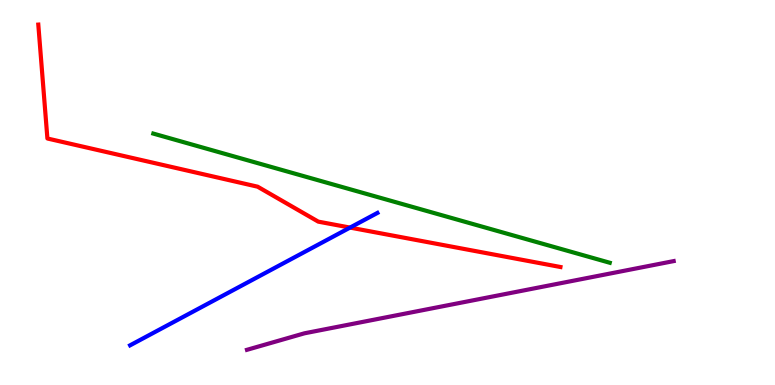[{'lines': ['blue', 'red'], 'intersections': [{'x': 4.52, 'y': 4.09}]}, {'lines': ['green', 'red'], 'intersections': []}, {'lines': ['purple', 'red'], 'intersections': []}, {'lines': ['blue', 'green'], 'intersections': []}, {'lines': ['blue', 'purple'], 'intersections': []}, {'lines': ['green', 'purple'], 'intersections': []}]